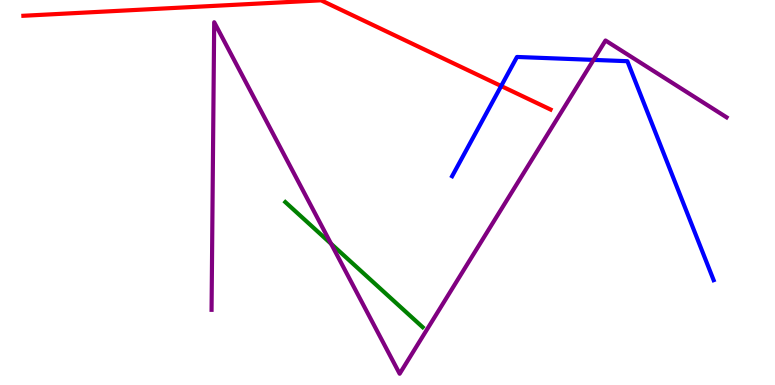[{'lines': ['blue', 'red'], 'intersections': [{'x': 6.47, 'y': 7.77}]}, {'lines': ['green', 'red'], 'intersections': []}, {'lines': ['purple', 'red'], 'intersections': []}, {'lines': ['blue', 'green'], 'intersections': []}, {'lines': ['blue', 'purple'], 'intersections': [{'x': 7.66, 'y': 8.44}]}, {'lines': ['green', 'purple'], 'intersections': [{'x': 4.27, 'y': 3.67}]}]